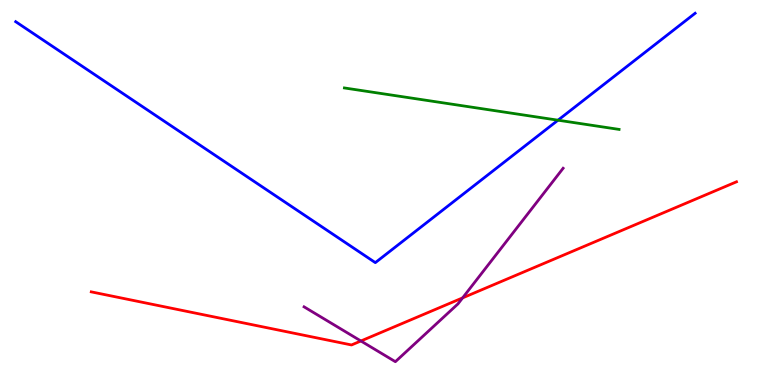[{'lines': ['blue', 'red'], 'intersections': []}, {'lines': ['green', 'red'], 'intersections': []}, {'lines': ['purple', 'red'], 'intersections': [{'x': 4.66, 'y': 1.14}, {'x': 5.97, 'y': 2.26}]}, {'lines': ['blue', 'green'], 'intersections': [{'x': 7.2, 'y': 6.88}]}, {'lines': ['blue', 'purple'], 'intersections': []}, {'lines': ['green', 'purple'], 'intersections': []}]